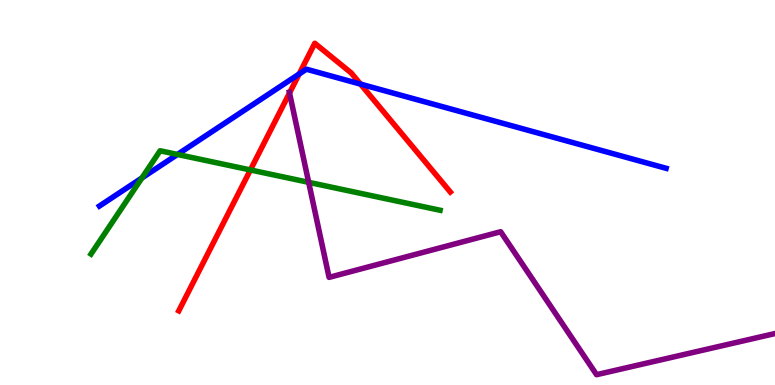[{'lines': ['blue', 'red'], 'intersections': [{'x': 3.86, 'y': 8.08}, {'x': 4.65, 'y': 7.82}]}, {'lines': ['green', 'red'], 'intersections': [{'x': 3.23, 'y': 5.59}]}, {'lines': ['purple', 'red'], 'intersections': [{'x': 3.74, 'y': 7.58}]}, {'lines': ['blue', 'green'], 'intersections': [{'x': 1.83, 'y': 5.38}, {'x': 2.29, 'y': 5.99}]}, {'lines': ['blue', 'purple'], 'intersections': []}, {'lines': ['green', 'purple'], 'intersections': [{'x': 3.98, 'y': 5.26}]}]